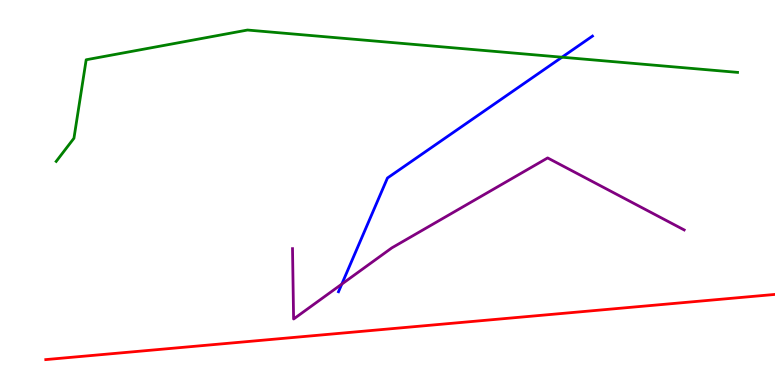[{'lines': ['blue', 'red'], 'intersections': []}, {'lines': ['green', 'red'], 'intersections': []}, {'lines': ['purple', 'red'], 'intersections': []}, {'lines': ['blue', 'green'], 'intersections': [{'x': 7.25, 'y': 8.51}]}, {'lines': ['blue', 'purple'], 'intersections': [{'x': 4.41, 'y': 2.62}]}, {'lines': ['green', 'purple'], 'intersections': []}]